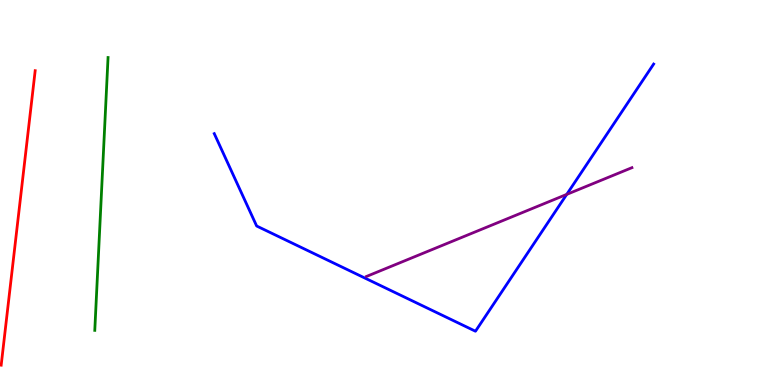[{'lines': ['blue', 'red'], 'intersections': []}, {'lines': ['green', 'red'], 'intersections': []}, {'lines': ['purple', 'red'], 'intersections': []}, {'lines': ['blue', 'green'], 'intersections': []}, {'lines': ['blue', 'purple'], 'intersections': [{'x': 7.31, 'y': 4.95}]}, {'lines': ['green', 'purple'], 'intersections': []}]